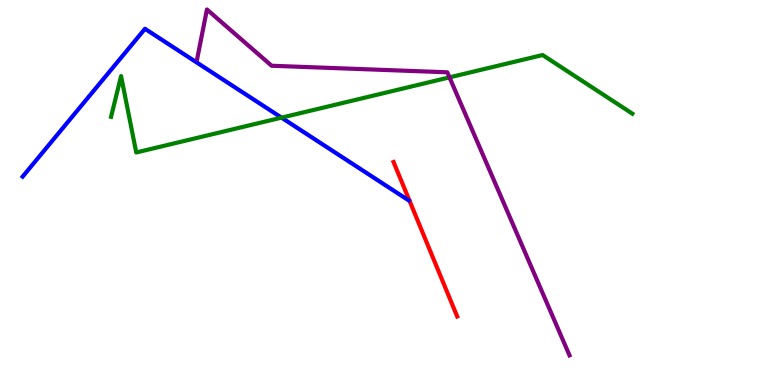[{'lines': ['blue', 'red'], 'intersections': []}, {'lines': ['green', 'red'], 'intersections': []}, {'lines': ['purple', 'red'], 'intersections': []}, {'lines': ['blue', 'green'], 'intersections': [{'x': 3.63, 'y': 6.94}]}, {'lines': ['blue', 'purple'], 'intersections': []}, {'lines': ['green', 'purple'], 'intersections': [{'x': 5.8, 'y': 7.99}]}]